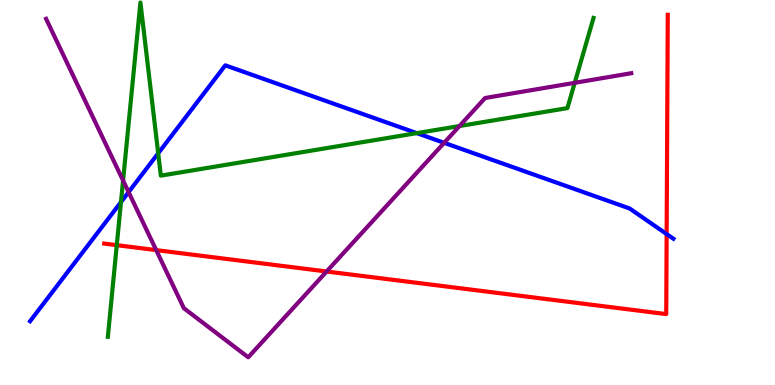[{'lines': ['blue', 'red'], 'intersections': [{'x': 8.6, 'y': 3.92}]}, {'lines': ['green', 'red'], 'intersections': [{'x': 1.51, 'y': 3.63}]}, {'lines': ['purple', 'red'], 'intersections': [{'x': 2.02, 'y': 3.5}, {'x': 4.21, 'y': 2.95}]}, {'lines': ['blue', 'green'], 'intersections': [{'x': 1.56, 'y': 4.75}, {'x': 2.04, 'y': 6.02}, {'x': 5.38, 'y': 6.54}]}, {'lines': ['blue', 'purple'], 'intersections': [{'x': 1.66, 'y': 5.01}, {'x': 5.73, 'y': 6.29}]}, {'lines': ['green', 'purple'], 'intersections': [{'x': 1.59, 'y': 5.31}, {'x': 5.93, 'y': 6.73}, {'x': 7.42, 'y': 7.85}]}]